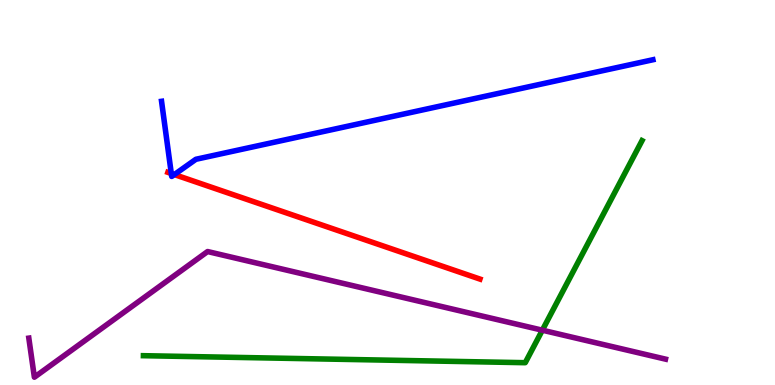[{'lines': ['blue', 'red'], 'intersections': [{'x': 2.21, 'y': 5.49}, {'x': 2.25, 'y': 5.47}]}, {'lines': ['green', 'red'], 'intersections': []}, {'lines': ['purple', 'red'], 'intersections': []}, {'lines': ['blue', 'green'], 'intersections': []}, {'lines': ['blue', 'purple'], 'intersections': []}, {'lines': ['green', 'purple'], 'intersections': [{'x': 7.0, 'y': 1.42}]}]